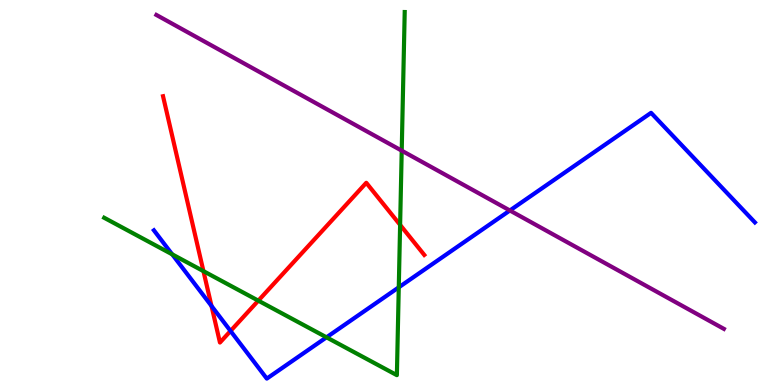[{'lines': ['blue', 'red'], 'intersections': [{'x': 2.73, 'y': 2.05}, {'x': 2.97, 'y': 1.4}]}, {'lines': ['green', 'red'], 'intersections': [{'x': 2.63, 'y': 2.96}, {'x': 3.33, 'y': 2.19}, {'x': 5.16, 'y': 4.16}]}, {'lines': ['purple', 'red'], 'intersections': []}, {'lines': ['blue', 'green'], 'intersections': [{'x': 2.22, 'y': 3.39}, {'x': 4.21, 'y': 1.24}, {'x': 5.15, 'y': 2.54}]}, {'lines': ['blue', 'purple'], 'intersections': [{'x': 6.58, 'y': 4.53}]}, {'lines': ['green', 'purple'], 'intersections': [{'x': 5.18, 'y': 6.09}]}]